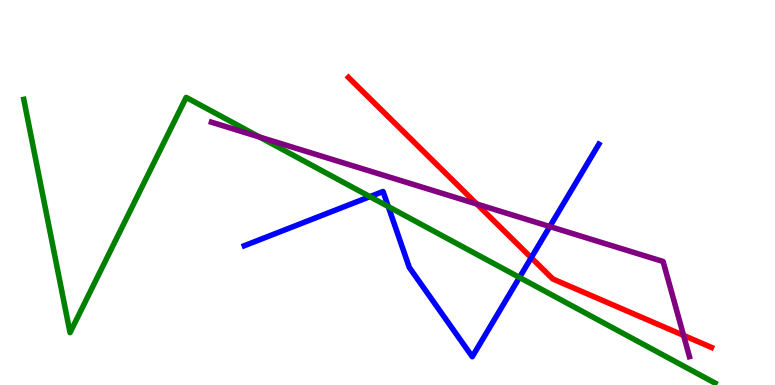[{'lines': ['blue', 'red'], 'intersections': [{'x': 6.85, 'y': 3.31}]}, {'lines': ['green', 'red'], 'intersections': []}, {'lines': ['purple', 'red'], 'intersections': [{'x': 6.15, 'y': 4.7}, {'x': 8.82, 'y': 1.29}]}, {'lines': ['blue', 'green'], 'intersections': [{'x': 4.77, 'y': 4.89}, {'x': 5.01, 'y': 4.63}, {'x': 6.7, 'y': 2.79}]}, {'lines': ['blue', 'purple'], 'intersections': [{'x': 7.09, 'y': 4.12}]}, {'lines': ['green', 'purple'], 'intersections': [{'x': 3.35, 'y': 6.44}]}]